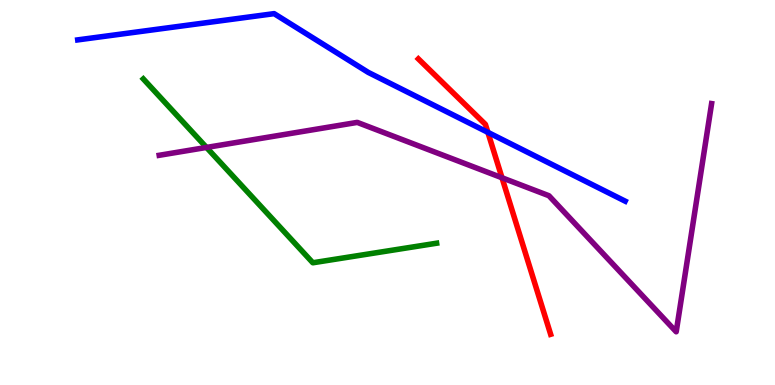[{'lines': ['blue', 'red'], 'intersections': [{'x': 6.3, 'y': 6.56}]}, {'lines': ['green', 'red'], 'intersections': []}, {'lines': ['purple', 'red'], 'intersections': [{'x': 6.48, 'y': 5.38}]}, {'lines': ['blue', 'green'], 'intersections': []}, {'lines': ['blue', 'purple'], 'intersections': []}, {'lines': ['green', 'purple'], 'intersections': [{'x': 2.66, 'y': 6.17}]}]